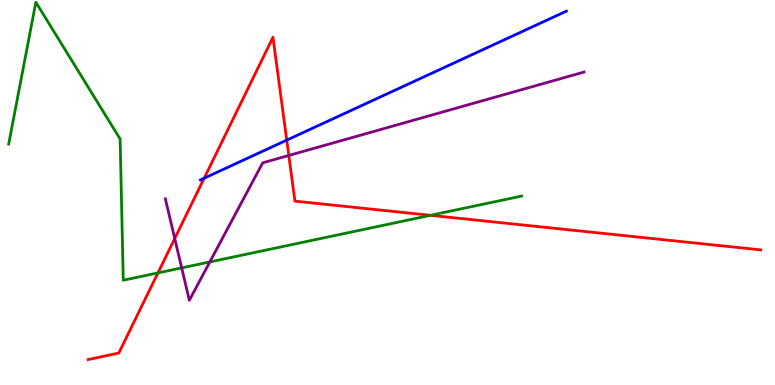[{'lines': ['blue', 'red'], 'intersections': [{'x': 2.63, 'y': 5.37}, {'x': 3.7, 'y': 6.36}]}, {'lines': ['green', 'red'], 'intersections': [{'x': 2.04, 'y': 2.91}, {'x': 5.55, 'y': 4.41}]}, {'lines': ['purple', 'red'], 'intersections': [{'x': 2.25, 'y': 3.81}, {'x': 3.73, 'y': 5.96}]}, {'lines': ['blue', 'green'], 'intersections': []}, {'lines': ['blue', 'purple'], 'intersections': []}, {'lines': ['green', 'purple'], 'intersections': [{'x': 2.34, 'y': 3.04}, {'x': 2.71, 'y': 3.2}]}]